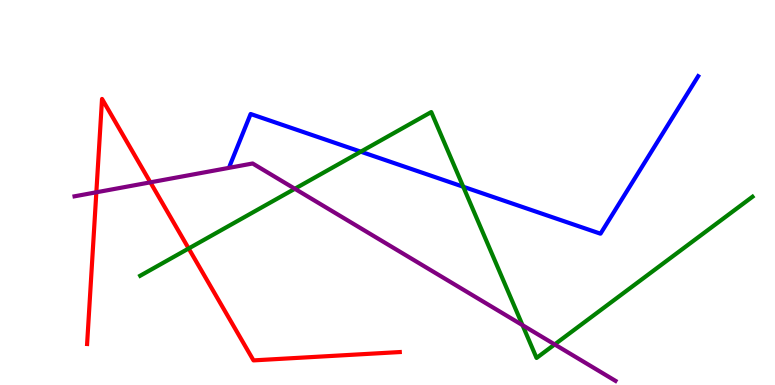[{'lines': ['blue', 'red'], 'intersections': []}, {'lines': ['green', 'red'], 'intersections': [{'x': 2.43, 'y': 3.55}]}, {'lines': ['purple', 'red'], 'intersections': [{'x': 1.24, 'y': 5.01}, {'x': 1.94, 'y': 5.26}]}, {'lines': ['blue', 'green'], 'intersections': [{'x': 4.66, 'y': 6.06}, {'x': 5.98, 'y': 5.15}]}, {'lines': ['blue', 'purple'], 'intersections': []}, {'lines': ['green', 'purple'], 'intersections': [{'x': 3.8, 'y': 5.1}, {'x': 6.74, 'y': 1.55}, {'x': 7.16, 'y': 1.05}]}]